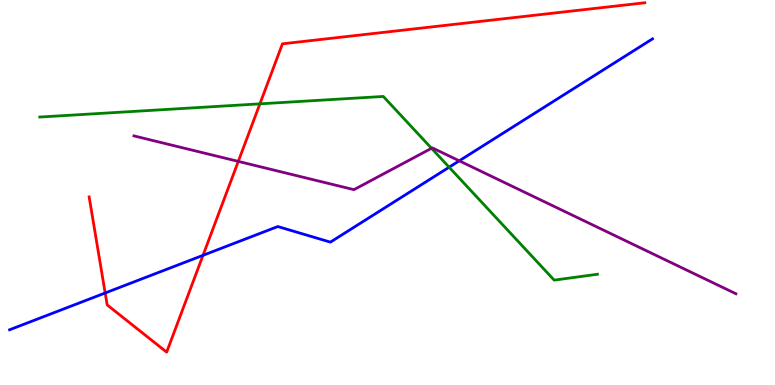[{'lines': ['blue', 'red'], 'intersections': [{'x': 1.36, 'y': 2.39}, {'x': 2.62, 'y': 3.37}]}, {'lines': ['green', 'red'], 'intersections': [{'x': 3.35, 'y': 7.3}]}, {'lines': ['purple', 'red'], 'intersections': [{'x': 3.07, 'y': 5.81}]}, {'lines': ['blue', 'green'], 'intersections': [{'x': 5.8, 'y': 5.66}]}, {'lines': ['blue', 'purple'], 'intersections': [{'x': 5.93, 'y': 5.82}]}, {'lines': ['green', 'purple'], 'intersections': [{'x': 5.57, 'y': 6.15}]}]